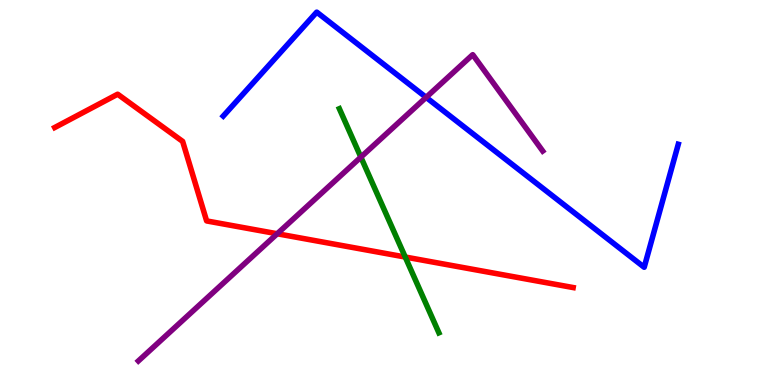[{'lines': ['blue', 'red'], 'intersections': []}, {'lines': ['green', 'red'], 'intersections': [{'x': 5.23, 'y': 3.32}]}, {'lines': ['purple', 'red'], 'intersections': [{'x': 3.58, 'y': 3.93}]}, {'lines': ['blue', 'green'], 'intersections': []}, {'lines': ['blue', 'purple'], 'intersections': [{'x': 5.5, 'y': 7.47}]}, {'lines': ['green', 'purple'], 'intersections': [{'x': 4.66, 'y': 5.92}]}]